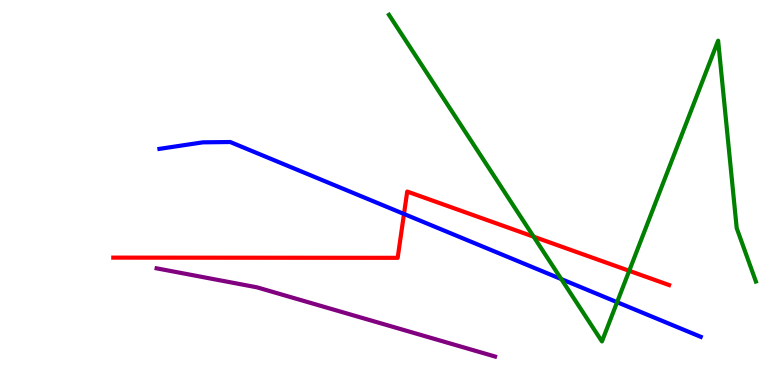[{'lines': ['blue', 'red'], 'intersections': [{'x': 5.21, 'y': 4.44}]}, {'lines': ['green', 'red'], 'intersections': [{'x': 6.89, 'y': 3.85}, {'x': 8.12, 'y': 2.97}]}, {'lines': ['purple', 'red'], 'intersections': []}, {'lines': ['blue', 'green'], 'intersections': [{'x': 7.24, 'y': 2.75}, {'x': 7.96, 'y': 2.15}]}, {'lines': ['blue', 'purple'], 'intersections': []}, {'lines': ['green', 'purple'], 'intersections': []}]